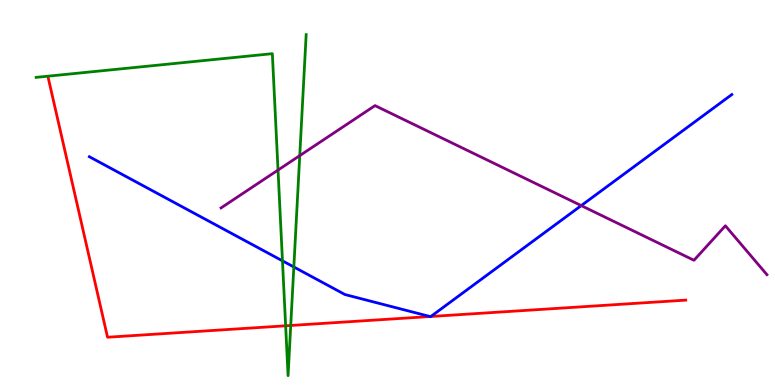[{'lines': ['blue', 'red'], 'intersections': [{'x': 5.55, 'y': 1.78}, {'x': 5.56, 'y': 1.78}]}, {'lines': ['green', 'red'], 'intersections': [{'x': 3.69, 'y': 1.54}, {'x': 3.75, 'y': 1.55}]}, {'lines': ['purple', 'red'], 'intersections': []}, {'lines': ['blue', 'green'], 'intersections': [{'x': 3.64, 'y': 3.22}, {'x': 3.79, 'y': 3.07}]}, {'lines': ['blue', 'purple'], 'intersections': [{'x': 7.5, 'y': 4.66}]}, {'lines': ['green', 'purple'], 'intersections': [{'x': 3.59, 'y': 5.58}, {'x': 3.87, 'y': 5.96}]}]